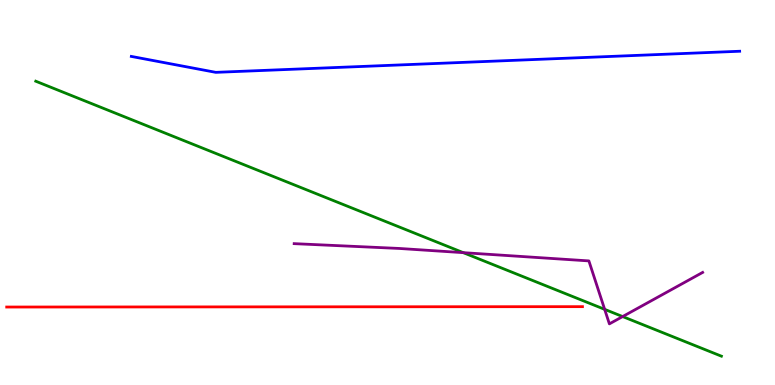[{'lines': ['blue', 'red'], 'intersections': []}, {'lines': ['green', 'red'], 'intersections': []}, {'lines': ['purple', 'red'], 'intersections': []}, {'lines': ['blue', 'green'], 'intersections': []}, {'lines': ['blue', 'purple'], 'intersections': []}, {'lines': ['green', 'purple'], 'intersections': [{'x': 5.98, 'y': 3.44}, {'x': 7.8, 'y': 1.96}, {'x': 8.03, 'y': 1.78}]}]